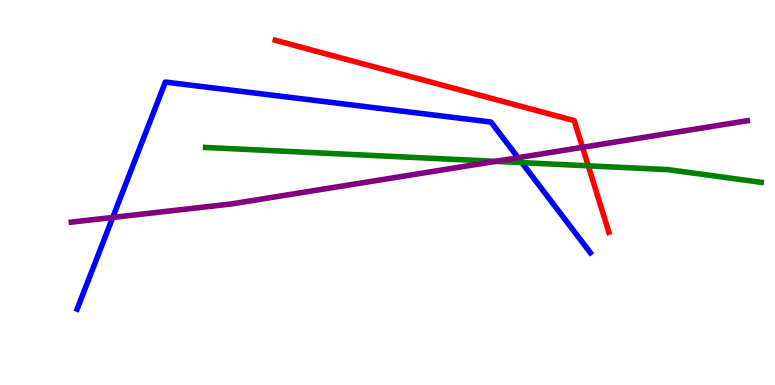[{'lines': ['blue', 'red'], 'intersections': []}, {'lines': ['green', 'red'], 'intersections': [{'x': 7.59, 'y': 5.69}]}, {'lines': ['purple', 'red'], 'intersections': [{'x': 7.52, 'y': 6.17}]}, {'lines': ['blue', 'green'], 'intersections': [{'x': 6.73, 'y': 5.78}]}, {'lines': ['blue', 'purple'], 'intersections': [{'x': 1.45, 'y': 4.35}, {'x': 6.68, 'y': 5.9}]}, {'lines': ['green', 'purple'], 'intersections': [{'x': 6.39, 'y': 5.81}]}]